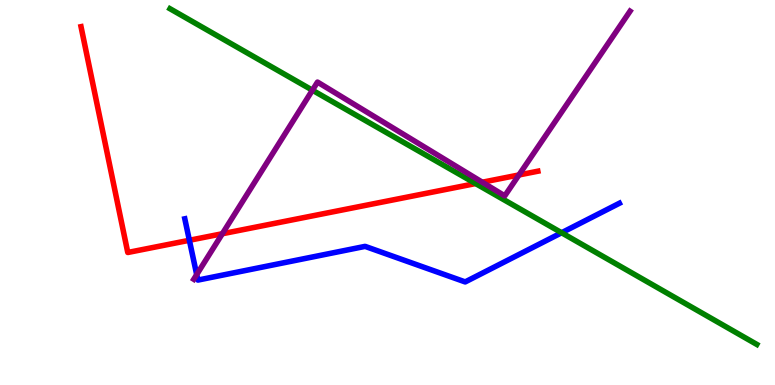[{'lines': ['blue', 'red'], 'intersections': [{'x': 2.44, 'y': 3.76}]}, {'lines': ['green', 'red'], 'intersections': [{'x': 6.14, 'y': 5.23}]}, {'lines': ['purple', 'red'], 'intersections': [{'x': 2.87, 'y': 3.93}, {'x': 6.22, 'y': 5.27}, {'x': 6.7, 'y': 5.46}]}, {'lines': ['blue', 'green'], 'intersections': [{'x': 7.25, 'y': 3.95}]}, {'lines': ['blue', 'purple'], 'intersections': [{'x': 2.54, 'y': 2.87}]}, {'lines': ['green', 'purple'], 'intersections': [{'x': 4.03, 'y': 7.66}]}]